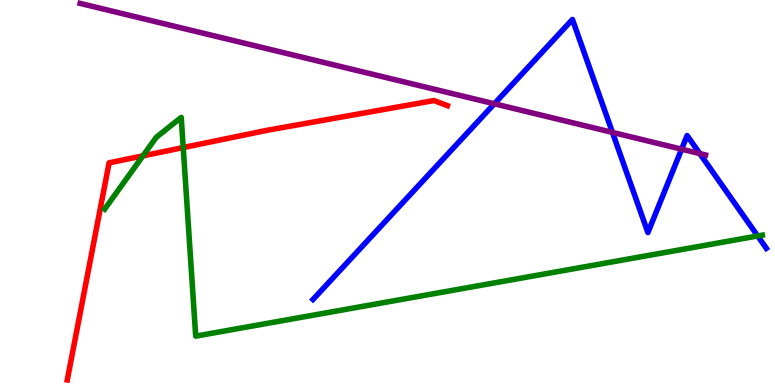[{'lines': ['blue', 'red'], 'intersections': []}, {'lines': ['green', 'red'], 'intersections': [{'x': 1.84, 'y': 5.95}, {'x': 2.36, 'y': 6.17}]}, {'lines': ['purple', 'red'], 'intersections': []}, {'lines': ['blue', 'green'], 'intersections': [{'x': 9.78, 'y': 3.87}]}, {'lines': ['blue', 'purple'], 'intersections': [{'x': 6.38, 'y': 7.3}, {'x': 7.9, 'y': 6.56}, {'x': 8.8, 'y': 6.13}, {'x': 9.03, 'y': 6.01}]}, {'lines': ['green', 'purple'], 'intersections': []}]